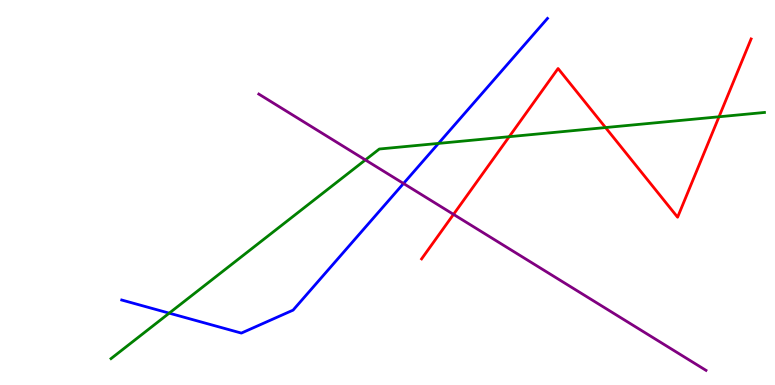[{'lines': ['blue', 'red'], 'intersections': []}, {'lines': ['green', 'red'], 'intersections': [{'x': 6.57, 'y': 6.45}, {'x': 7.81, 'y': 6.69}, {'x': 9.28, 'y': 6.97}]}, {'lines': ['purple', 'red'], 'intersections': [{'x': 5.85, 'y': 4.43}]}, {'lines': ['blue', 'green'], 'intersections': [{'x': 2.18, 'y': 1.87}, {'x': 5.66, 'y': 6.28}]}, {'lines': ['blue', 'purple'], 'intersections': [{'x': 5.21, 'y': 5.23}]}, {'lines': ['green', 'purple'], 'intersections': [{'x': 4.71, 'y': 5.85}]}]